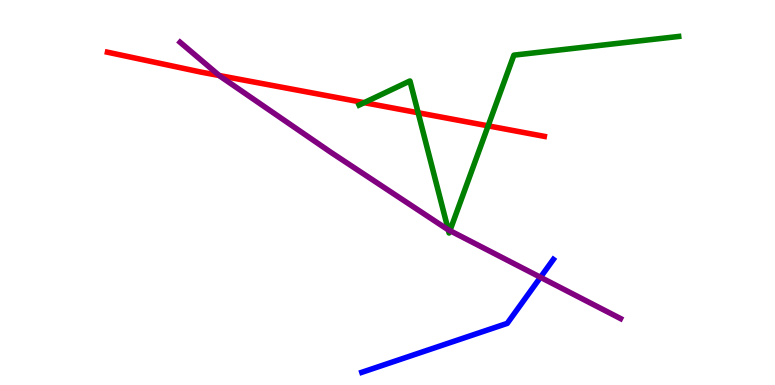[{'lines': ['blue', 'red'], 'intersections': []}, {'lines': ['green', 'red'], 'intersections': [{'x': 4.7, 'y': 7.33}, {'x': 5.4, 'y': 7.07}, {'x': 6.3, 'y': 6.73}]}, {'lines': ['purple', 'red'], 'intersections': [{'x': 2.83, 'y': 8.04}]}, {'lines': ['blue', 'green'], 'intersections': []}, {'lines': ['blue', 'purple'], 'intersections': [{'x': 6.97, 'y': 2.8}]}, {'lines': ['green', 'purple'], 'intersections': [{'x': 5.78, 'y': 4.03}, {'x': 5.81, 'y': 4.01}]}]